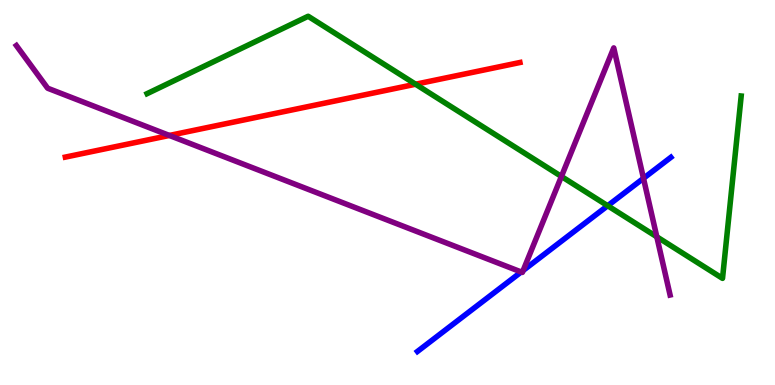[{'lines': ['blue', 'red'], 'intersections': []}, {'lines': ['green', 'red'], 'intersections': [{'x': 5.36, 'y': 7.81}]}, {'lines': ['purple', 'red'], 'intersections': [{'x': 2.19, 'y': 6.48}]}, {'lines': ['blue', 'green'], 'intersections': [{'x': 7.84, 'y': 4.66}]}, {'lines': ['blue', 'purple'], 'intersections': [{'x': 6.73, 'y': 2.94}, {'x': 6.75, 'y': 2.97}, {'x': 8.3, 'y': 5.37}]}, {'lines': ['green', 'purple'], 'intersections': [{'x': 7.24, 'y': 5.42}, {'x': 8.47, 'y': 3.85}]}]